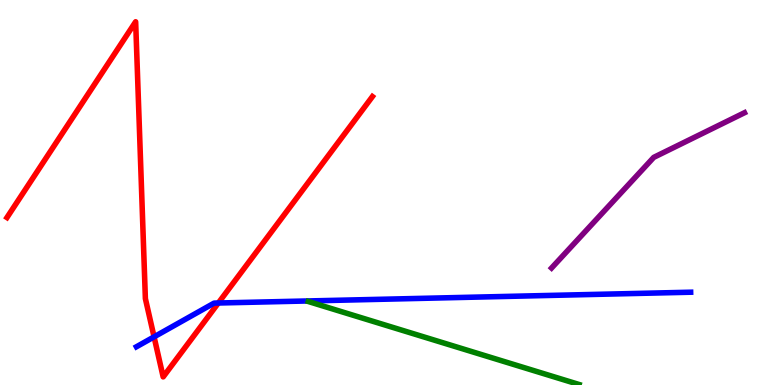[{'lines': ['blue', 'red'], 'intersections': [{'x': 1.99, 'y': 1.25}, {'x': 2.82, 'y': 2.13}]}, {'lines': ['green', 'red'], 'intersections': []}, {'lines': ['purple', 'red'], 'intersections': []}, {'lines': ['blue', 'green'], 'intersections': []}, {'lines': ['blue', 'purple'], 'intersections': []}, {'lines': ['green', 'purple'], 'intersections': []}]